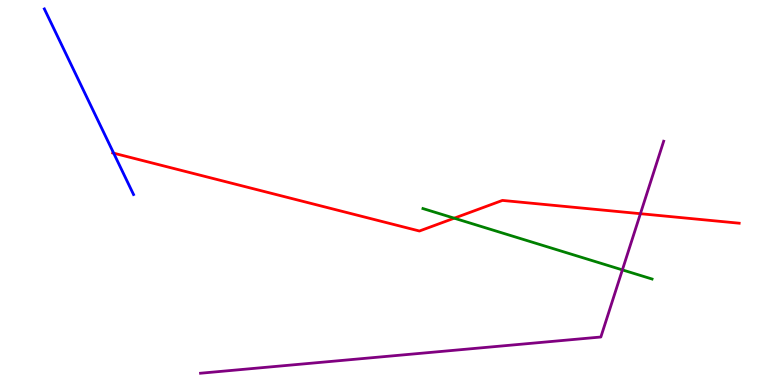[{'lines': ['blue', 'red'], 'intersections': [{'x': 1.47, 'y': 6.02}]}, {'lines': ['green', 'red'], 'intersections': [{'x': 5.86, 'y': 4.33}]}, {'lines': ['purple', 'red'], 'intersections': [{'x': 8.26, 'y': 4.45}]}, {'lines': ['blue', 'green'], 'intersections': []}, {'lines': ['blue', 'purple'], 'intersections': []}, {'lines': ['green', 'purple'], 'intersections': [{'x': 8.03, 'y': 2.99}]}]